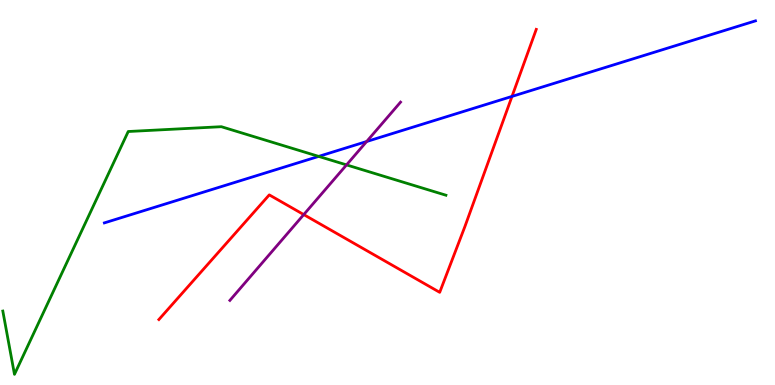[{'lines': ['blue', 'red'], 'intersections': [{'x': 6.61, 'y': 7.5}]}, {'lines': ['green', 'red'], 'intersections': []}, {'lines': ['purple', 'red'], 'intersections': [{'x': 3.92, 'y': 4.43}]}, {'lines': ['blue', 'green'], 'intersections': [{'x': 4.11, 'y': 5.94}]}, {'lines': ['blue', 'purple'], 'intersections': [{'x': 4.73, 'y': 6.32}]}, {'lines': ['green', 'purple'], 'intersections': [{'x': 4.47, 'y': 5.72}]}]